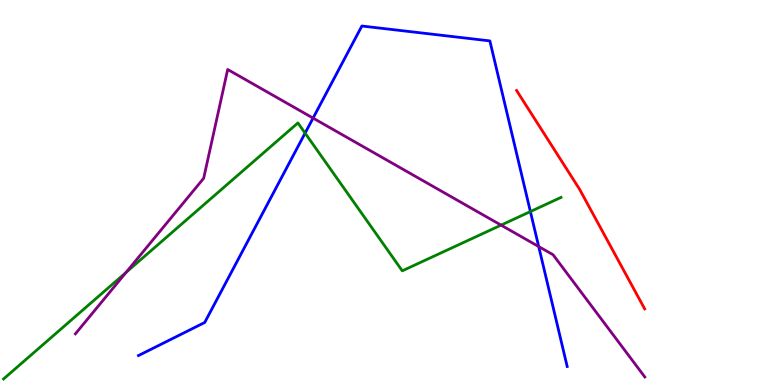[{'lines': ['blue', 'red'], 'intersections': []}, {'lines': ['green', 'red'], 'intersections': []}, {'lines': ['purple', 'red'], 'intersections': []}, {'lines': ['blue', 'green'], 'intersections': [{'x': 3.94, 'y': 6.54}, {'x': 6.84, 'y': 4.5}]}, {'lines': ['blue', 'purple'], 'intersections': [{'x': 4.04, 'y': 6.93}, {'x': 6.95, 'y': 3.6}]}, {'lines': ['green', 'purple'], 'intersections': [{'x': 1.63, 'y': 2.92}, {'x': 6.47, 'y': 4.15}]}]